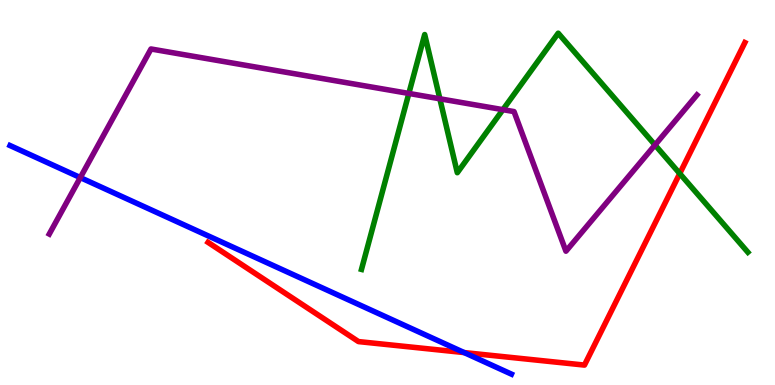[{'lines': ['blue', 'red'], 'intersections': [{'x': 5.99, 'y': 0.842}]}, {'lines': ['green', 'red'], 'intersections': [{'x': 8.77, 'y': 5.49}]}, {'lines': ['purple', 'red'], 'intersections': []}, {'lines': ['blue', 'green'], 'intersections': []}, {'lines': ['blue', 'purple'], 'intersections': [{'x': 1.04, 'y': 5.39}]}, {'lines': ['green', 'purple'], 'intersections': [{'x': 5.28, 'y': 7.57}, {'x': 5.68, 'y': 7.43}, {'x': 6.49, 'y': 7.15}, {'x': 8.45, 'y': 6.23}]}]